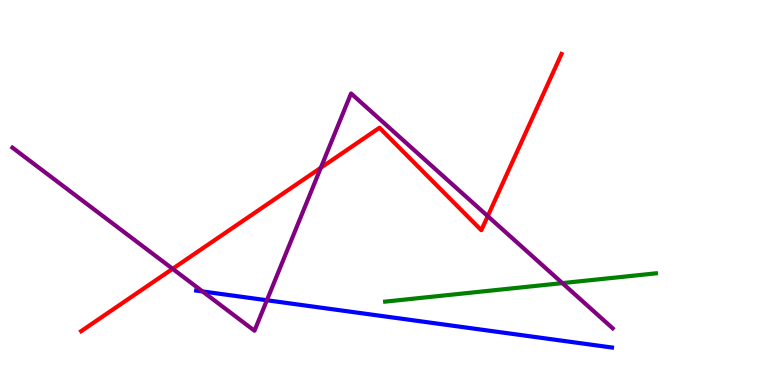[{'lines': ['blue', 'red'], 'intersections': []}, {'lines': ['green', 'red'], 'intersections': []}, {'lines': ['purple', 'red'], 'intersections': [{'x': 2.23, 'y': 3.02}, {'x': 4.14, 'y': 5.64}, {'x': 6.29, 'y': 4.39}]}, {'lines': ['blue', 'green'], 'intersections': []}, {'lines': ['blue', 'purple'], 'intersections': [{'x': 2.61, 'y': 2.43}, {'x': 3.44, 'y': 2.2}]}, {'lines': ['green', 'purple'], 'intersections': [{'x': 7.26, 'y': 2.65}]}]